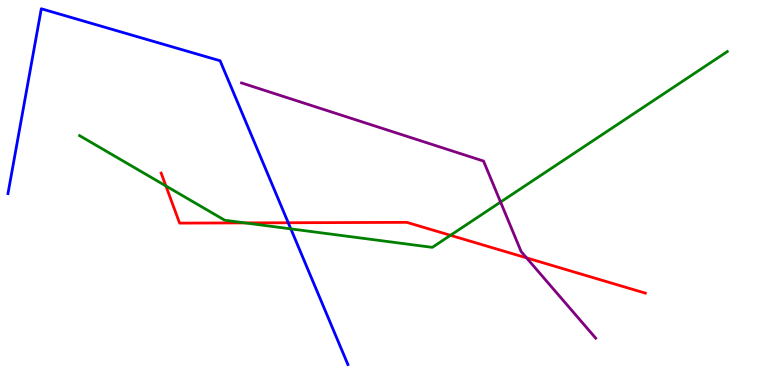[{'lines': ['blue', 'red'], 'intersections': [{'x': 3.72, 'y': 4.21}]}, {'lines': ['green', 'red'], 'intersections': [{'x': 2.14, 'y': 5.17}, {'x': 3.16, 'y': 4.21}, {'x': 5.81, 'y': 3.89}]}, {'lines': ['purple', 'red'], 'intersections': [{'x': 6.79, 'y': 3.3}]}, {'lines': ['blue', 'green'], 'intersections': [{'x': 3.75, 'y': 4.06}]}, {'lines': ['blue', 'purple'], 'intersections': []}, {'lines': ['green', 'purple'], 'intersections': [{'x': 6.46, 'y': 4.75}]}]